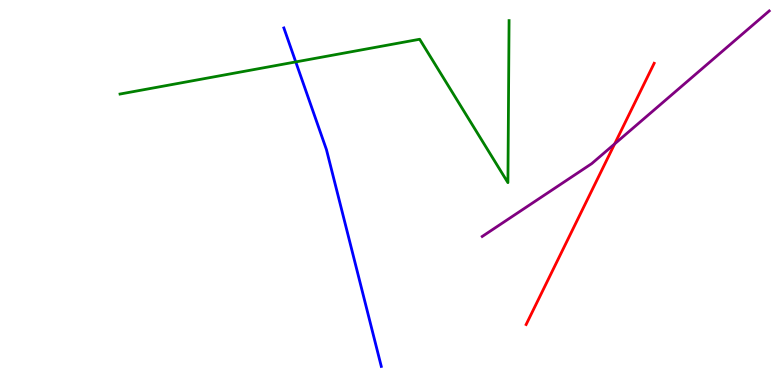[{'lines': ['blue', 'red'], 'intersections': []}, {'lines': ['green', 'red'], 'intersections': []}, {'lines': ['purple', 'red'], 'intersections': [{'x': 7.93, 'y': 6.26}]}, {'lines': ['blue', 'green'], 'intersections': [{'x': 3.82, 'y': 8.39}]}, {'lines': ['blue', 'purple'], 'intersections': []}, {'lines': ['green', 'purple'], 'intersections': []}]